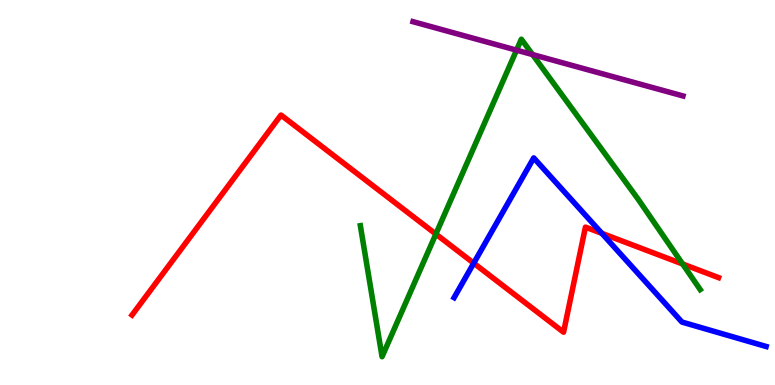[{'lines': ['blue', 'red'], 'intersections': [{'x': 6.11, 'y': 3.16}, {'x': 7.77, 'y': 3.94}]}, {'lines': ['green', 'red'], 'intersections': [{'x': 5.62, 'y': 3.92}, {'x': 8.81, 'y': 3.14}]}, {'lines': ['purple', 'red'], 'intersections': []}, {'lines': ['blue', 'green'], 'intersections': []}, {'lines': ['blue', 'purple'], 'intersections': []}, {'lines': ['green', 'purple'], 'intersections': [{'x': 6.67, 'y': 8.7}, {'x': 6.87, 'y': 8.58}]}]